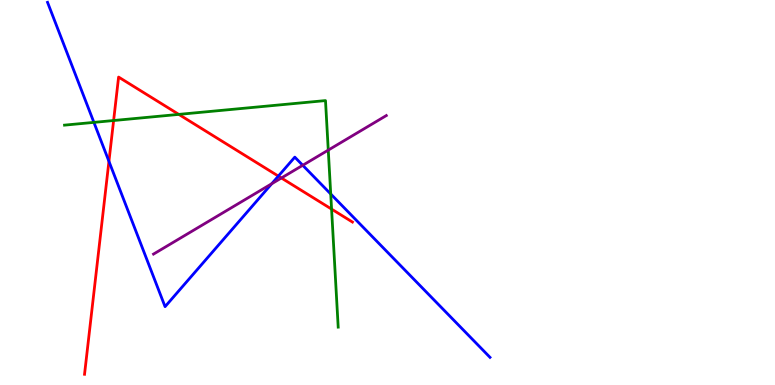[{'lines': ['blue', 'red'], 'intersections': [{'x': 1.41, 'y': 5.81}, {'x': 3.59, 'y': 5.43}]}, {'lines': ['green', 'red'], 'intersections': [{'x': 1.47, 'y': 6.87}, {'x': 2.31, 'y': 7.03}, {'x': 4.28, 'y': 4.57}]}, {'lines': ['purple', 'red'], 'intersections': [{'x': 3.63, 'y': 5.38}]}, {'lines': ['blue', 'green'], 'intersections': [{'x': 1.21, 'y': 6.82}, {'x': 4.27, 'y': 4.96}]}, {'lines': ['blue', 'purple'], 'intersections': [{'x': 3.51, 'y': 5.23}, {'x': 3.91, 'y': 5.71}]}, {'lines': ['green', 'purple'], 'intersections': [{'x': 4.24, 'y': 6.1}]}]